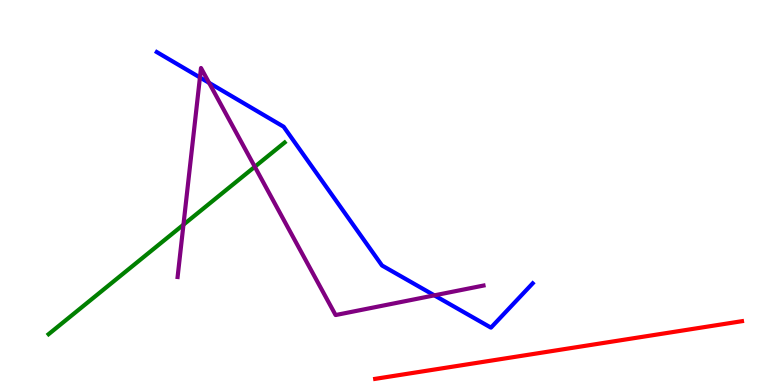[{'lines': ['blue', 'red'], 'intersections': []}, {'lines': ['green', 'red'], 'intersections': []}, {'lines': ['purple', 'red'], 'intersections': []}, {'lines': ['blue', 'green'], 'intersections': []}, {'lines': ['blue', 'purple'], 'intersections': [{'x': 2.58, 'y': 7.99}, {'x': 2.7, 'y': 7.85}, {'x': 5.6, 'y': 2.33}]}, {'lines': ['green', 'purple'], 'intersections': [{'x': 2.37, 'y': 4.16}, {'x': 3.29, 'y': 5.67}]}]